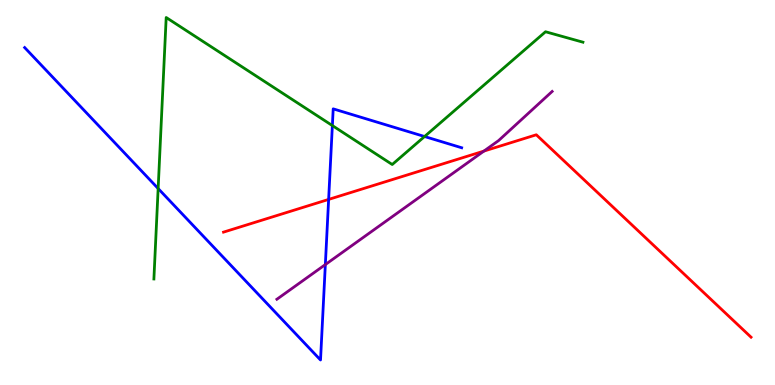[{'lines': ['blue', 'red'], 'intersections': [{'x': 4.24, 'y': 4.82}]}, {'lines': ['green', 'red'], 'intersections': []}, {'lines': ['purple', 'red'], 'intersections': [{'x': 6.24, 'y': 6.08}]}, {'lines': ['blue', 'green'], 'intersections': [{'x': 2.04, 'y': 5.1}, {'x': 4.29, 'y': 6.74}, {'x': 5.48, 'y': 6.45}]}, {'lines': ['blue', 'purple'], 'intersections': [{'x': 4.2, 'y': 3.13}]}, {'lines': ['green', 'purple'], 'intersections': []}]